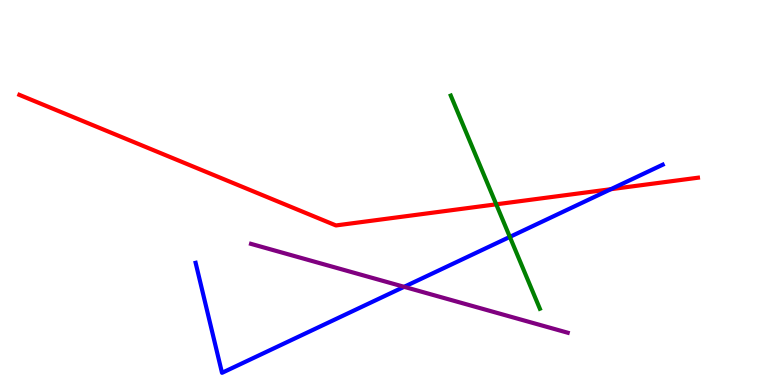[{'lines': ['blue', 'red'], 'intersections': [{'x': 7.88, 'y': 5.09}]}, {'lines': ['green', 'red'], 'intersections': [{'x': 6.4, 'y': 4.69}]}, {'lines': ['purple', 'red'], 'intersections': []}, {'lines': ['blue', 'green'], 'intersections': [{'x': 6.58, 'y': 3.85}]}, {'lines': ['blue', 'purple'], 'intersections': [{'x': 5.21, 'y': 2.55}]}, {'lines': ['green', 'purple'], 'intersections': []}]